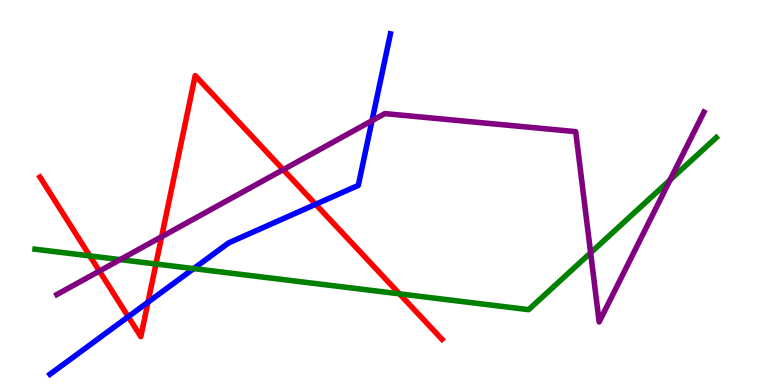[{'lines': ['blue', 'red'], 'intersections': [{'x': 1.65, 'y': 1.77}, {'x': 1.91, 'y': 2.15}, {'x': 4.07, 'y': 4.69}]}, {'lines': ['green', 'red'], 'intersections': [{'x': 1.16, 'y': 3.35}, {'x': 2.01, 'y': 3.14}, {'x': 5.15, 'y': 2.37}]}, {'lines': ['purple', 'red'], 'intersections': [{'x': 1.28, 'y': 2.96}, {'x': 2.09, 'y': 3.85}, {'x': 3.65, 'y': 5.59}]}, {'lines': ['blue', 'green'], 'intersections': [{'x': 2.5, 'y': 3.02}]}, {'lines': ['blue', 'purple'], 'intersections': [{'x': 4.8, 'y': 6.87}]}, {'lines': ['green', 'purple'], 'intersections': [{'x': 1.55, 'y': 3.26}, {'x': 7.62, 'y': 3.43}, {'x': 8.65, 'y': 5.33}]}]